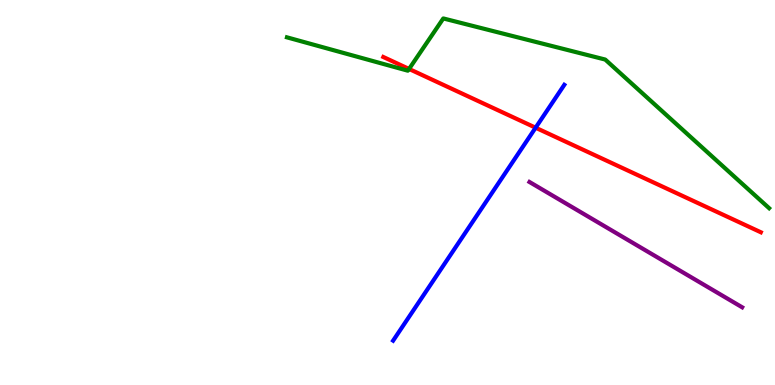[{'lines': ['blue', 'red'], 'intersections': [{'x': 6.91, 'y': 6.68}]}, {'lines': ['green', 'red'], 'intersections': [{'x': 5.28, 'y': 8.21}]}, {'lines': ['purple', 'red'], 'intersections': []}, {'lines': ['blue', 'green'], 'intersections': []}, {'lines': ['blue', 'purple'], 'intersections': []}, {'lines': ['green', 'purple'], 'intersections': []}]